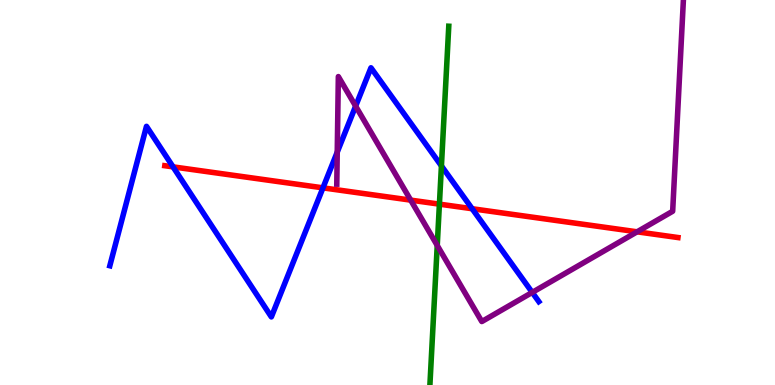[{'lines': ['blue', 'red'], 'intersections': [{'x': 2.23, 'y': 5.67}, {'x': 4.17, 'y': 5.12}, {'x': 6.09, 'y': 4.58}]}, {'lines': ['green', 'red'], 'intersections': [{'x': 5.67, 'y': 4.7}]}, {'lines': ['purple', 'red'], 'intersections': [{'x': 5.3, 'y': 4.8}, {'x': 8.22, 'y': 3.98}]}, {'lines': ['blue', 'green'], 'intersections': [{'x': 5.7, 'y': 5.69}]}, {'lines': ['blue', 'purple'], 'intersections': [{'x': 4.35, 'y': 6.05}, {'x': 4.59, 'y': 7.24}, {'x': 6.87, 'y': 2.4}]}, {'lines': ['green', 'purple'], 'intersections': [{'x': 5.64, 'y': 3.62}]}]